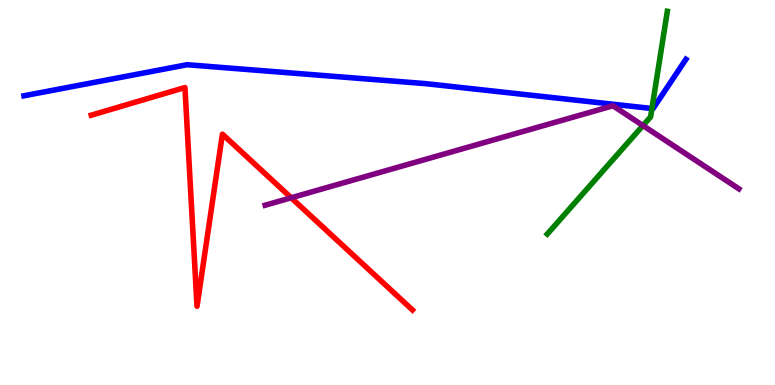[{'lines': ['blue', 'red'], 'intersections': []}, {'lines': ['green', 'red'], 'intersections': []}, {'lines': ['purple', 'red'], 'intersections': [{'x': 3.76, 'y': 4.86}]}, {'lines': ['blue', 'green'], 'intersections': [{'x': 8.41, 'y': 7.18}]}, {'lines': ['blue', 'purple'], 'intersections': []}, {'lines': ['green', 'purple'], 'intersections': [{'x': 8.3, 'y': 6.74}]}]